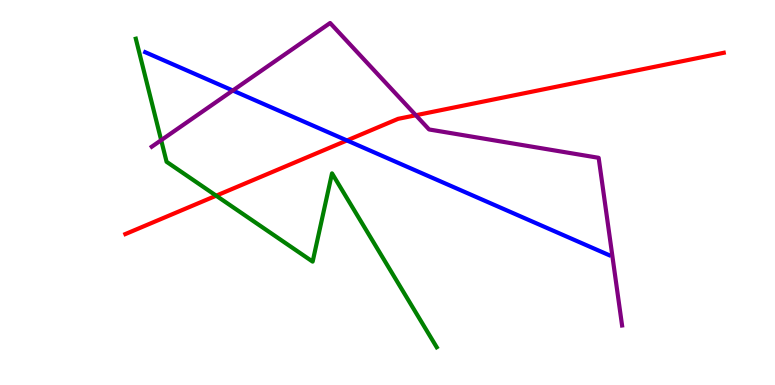[{'lines': ['blue', 'red'], 'intersections': [{'x': 4.48, 'y': 6.35}]}, {'lines': ['green', 'red'], 'intersections': [{'x': 2.79, 'y': 4.92}]}, {'lines': ['purple', 'red'], 'intersections': [{'x': 5.37, 'y': 7.01}]}, {'lines': ['blue', 'green'], 'intersections': []}, {'lines': ['blue', 'purple'], 'intersections': [{'x': 3.0, 'y': 7.65}]}, {'lines': ['green', 'purple'], 'intersections': [{'x': 2.08, 'y': 6.36}]}]